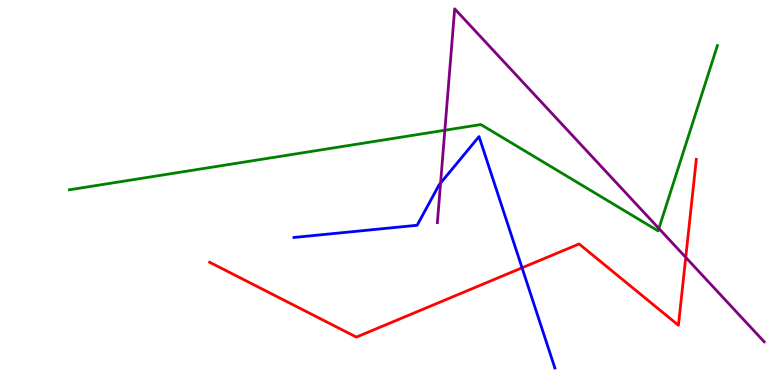[{'lines': ['blue', 'red'], 'intersections': [{'x': 6.74, 'y': 3.04}]}, {'lines': ['green', 'red'], 'intersections': []}, {'lines': ['purple', 'red'], 'intersections': [{'x': 8.85, 'y': 3.31}]}, {'lines': ['blue', 'green'], 'intersections': []}, {'lines': ['blue', 'purple'], 'intersections': [{'x': 5.68, 'y': 5.24}]}, {'lines': ['green', 'purple'], 'intersections': [{'x': 5.74, 'y': 6.62}, {'x': 8.5, 'y': 4.07}]}]